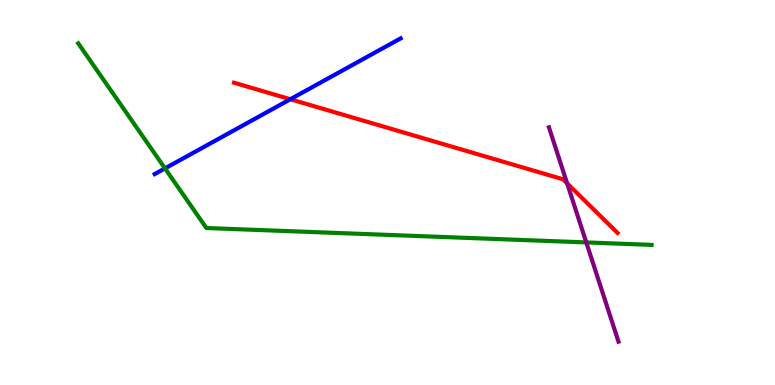[{'lines': ['blue', 'red'], 'intersections': [{'x': 3.75, 'y': 7.42}]}, {'lines': ['green', 'red'], 'intersections': []}, {'lines': ['purple', 'red'], 'intersections': [{'x': 7.32, 'y': 5.24}]}, {'lines': ['blue', 'green'], 'intersections': [{'x': 2.13, 'y': 5.63}]}, {'lines': ['blue', 'purple'], 'intersections': []}, {'lines': ['green', 'purple'], 'intersections': [{'x': 7.57, 'y': 3.7}]}]